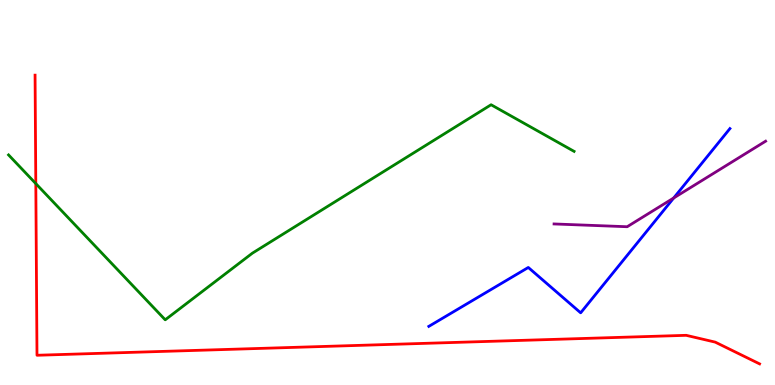[{'lines': ['blue', 'red'], 'intersections': []}, {'lines': ['green', 'red'], 'intersections': [{'x': 0.462, 'y': 5.23}]}, {'lines': ['purple', 'red'], 'intersections': []}, {'lines': ['blue', 'green'], 'intersections': []}, {'lines': ['blue', 'purple'], 'intersections': [{'x': 8.69, 'y': 4.86}]}, {'lines': ['green', 'purple'], 'intersections': []}]